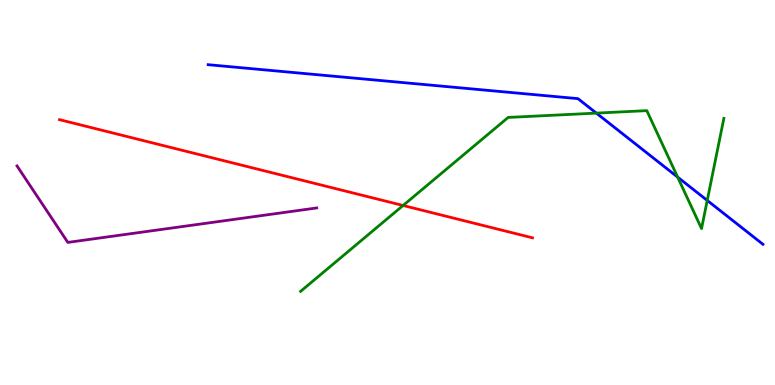[{'lines': ['blue', 'red'], 'intersections': []}, {'lines': ['green', 'red'], 'intersections': [{'x': 5.2, 'y': 4.66}]}, {'lines': ['purple', 'red'], 'intersections': []}, {'lines': ['blue', 'green'], 'intersections': [{'x': 7.69, 'y': 7.06}, {'x': 8.74, 'y': 5.4}, {'x': 9.13, 'y': 4.79}]}, {'lines': ['blue', 'purple'], 'intersections': []}, {'lines': ['green', 'purple'], 'intersections': []}]